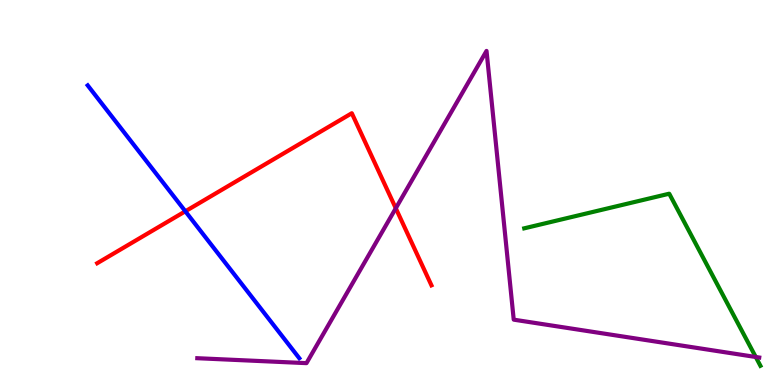[{'lines': ['blue', 'red'], 'intersections': [{'x': 2.39, 'y': 4.51}]}, {'lines': ['green', 'red'], 'intersections': []}, {'lines': ['purple', 'red'], 'intersections': [{'x': 5.11, 'y': 4.59}]}, {'lines': ['blue', 'green'], 'intersections': []}, {'lines': ['blue', 'purple'], 'intersections': []}, {'lines': ['green', 'purple'], 'intersections': [{'x': 9.75, 'y': 0.728}]}]